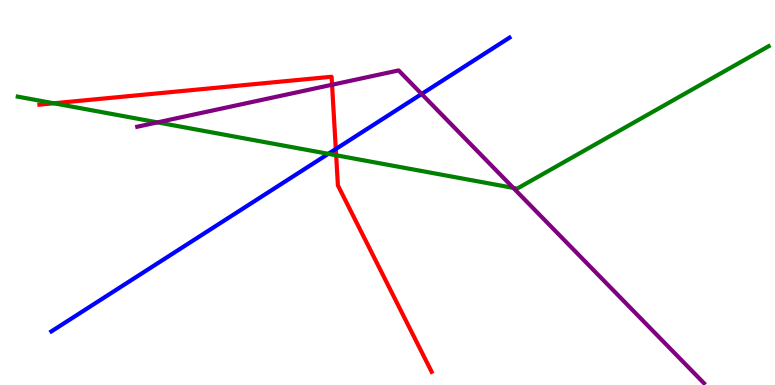[{'lines': ['blue', 'red'], 'intersections': [{'x': 4.33, 'y': 6.13}]}, {'lines': ['green', 'red'], 'intersections': [{'x': 0.694, 'y': 7.32}, {'x': 4.34, 'y': 5.97}]}, {'lines': ['purple', 'red'], 'intersections': [{'x': 4.28, 'y': 7.8}]}, {'lines': ['blue', 'green'], 'intersections': [{'x': 4.24, 'y': 6.0}]}, {'lines': ['blue', 'purple'], 'intersections': [{'x': 5.44, 'y': 7.56}]}, {'lines': ['green', 'purple'], 'intersections': [{'x': 2.03, 'y': 6.82}, {'x': 6.62, 'y': 5.12}]}]